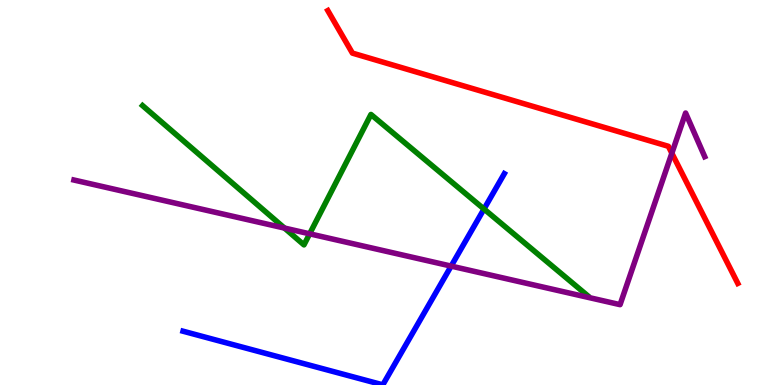[{'lines': ['blue', 'red'], 'intersections': []}, {'lines': ['green', 'red'], 'intersections': []}, {'lines': ['purple', 'red'], 'intersections': [{'x': 8.67, 'y': 6.02}]}, {'lines': ['blue', 'green'], 'intersections': [{'x': 6.25, 'y': 4.57}]}, {'lines': ['blue', 'purple'], 'intersections': [{'x': 5.82, 'y': 3.09}]}, {'lines': ['green', 'purple'], 'intersections': [{'x': 3.67, 'y': 4.08}, {'x': 4.0, 'y': 3.93}]}]